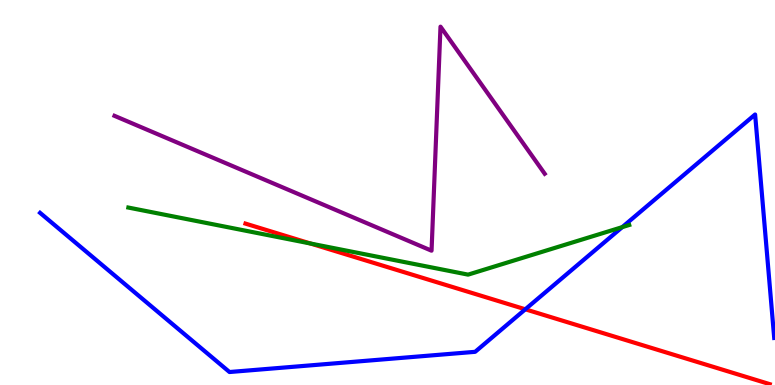[{'lines': ['blue', 'red'], 'intersections': [{'x': 6.78, 'y': 1.97}]}, {'lines': ['green', 'red'], 'intersections': [{'x': 4.01, 'y': 3.67}]}, {'lines': ['purple', 'red'], 'intersections': []}, {'lines': ['blue', 'green'], 'intersections': [{'x': 8.03, 'y': 4.1}]}, {'lines': ['blue', 'purple'], 'intersections': []}, {'lines': ['green', 'purple'], 'intersections': []}]